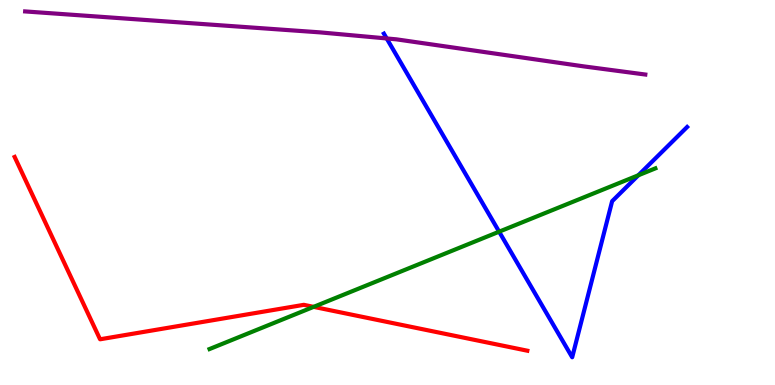[{'lines': ['blue', 'red'], 'intersections': []}, {'lines': ['green', 'red'], 'intersections': [{'x': 4.05, 'y': 2.03}]}, {'lines': ['purple', 'red'], 'intersections': []}, {'lines': ['blue', 'green'], 'intersections': [{'x': 6.44, 'y': 3.98}, {'x': 8.24, 'y': 5.45}]}, {'lines': ['blue', 'purple'], 'intersections': [{'x': 4.99, 'y': 9.0}]}, {'lines': ['green', 'purple'], 'intersections': []}]